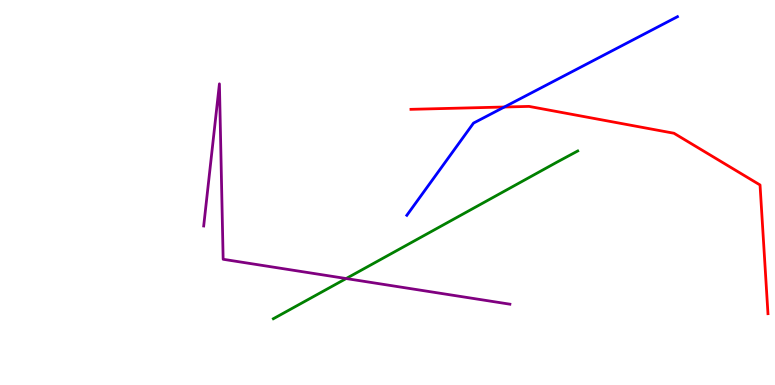[{'lines': ['blue', 'red'], 'intersections': [{'x': 6.51, 'y': 7.22}]}, {'lines': ['green', 'red'], 'intersections': []}, {'lines': ['purple', 'red'], 'intersections': []}, {'lines': ['blue', 'green'], 'intersections': []}, {'lines': ['blue', 'purple'], 'intersections': []}, {'lines': ['green', 'purple'], 'intersections': [{'x': 4.47, 'y': 2.77}]}]